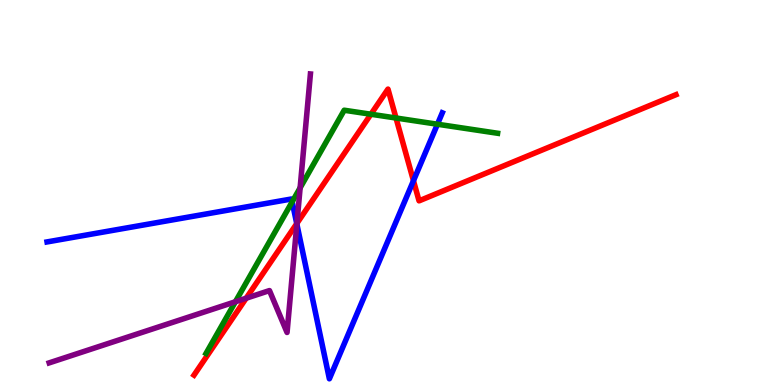[{'lines': ['blue', 'red'], 'intersections': [{'x': 3.83, 'y': 4.19}, {'x': 5.33, 'y': 5.31}]}, {'lines': ['green', 'red'], 'intersections': [{'x': 4.79, 'y': 7.03}, {'x': 5.11, 'y': 6.93}]}, {'lines': ['purple', 'red'], 'intersections': [{'x': 3.18, 'y': 2.25}, {'x': 3.83, 'y': 4.2}]}, {'lines': ['blue', 'green'], 'intersections': [{'x': 3.77, 'y': 4.76}, {'x': 5.64, 'y': 6.77}]}, {'lines': ['blue', 'purple'], 'intersections': [{'x': 3.83, 'y': 4.18}]}, {'lines': ['green', 'purple'], 'intersections': [{'x': 3.04, 'y': 2.16}, {'x': 3.87, 'y': 5.12}]}]